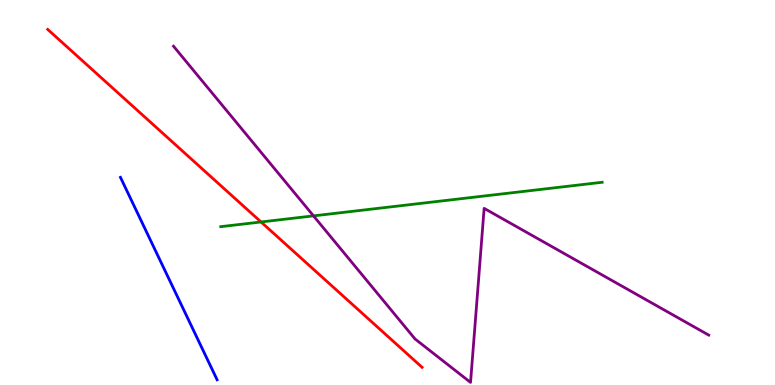[{'lines': ['blue', 'red'], 'intersections': []}, {'lines': ['green', 'red'], 'intersections': [{'x': 3.37, 'y': 4.23}]}, {'lines': ['purple', 'red'], 'intersections': []}, {'lines': ['blue', 'green'], 'intersections': []}, {'lines': ['blue', 'purple'], 'intersections': []}, {'lines': ['green', 'purple'], 'intersections': [{'x': 4.04, 'y': 4.39}]}]